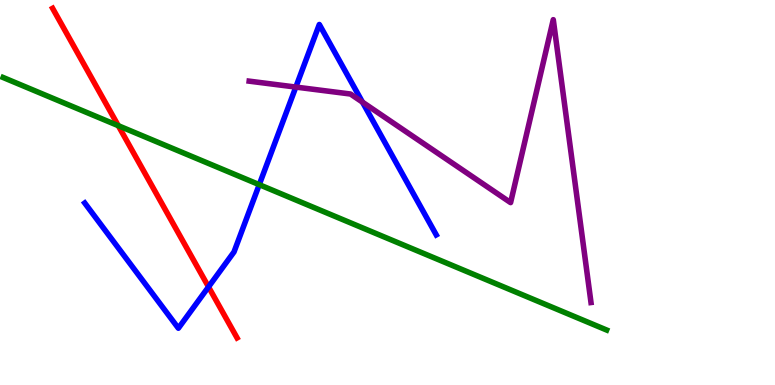[{'lines': ['blue', 'red'], 'intersections': [{'x': 2.69, 'y': 2.55}]}, {'lines': ['green', 'red'], 'intersections': [{'x': 1.53, 'y': 6.74}]}, {'lines': ['purple', 'red'], 'intersections': []}, {'lines': ['blue', 'green'], 'intersections': [{'x': 3.35, 'y': 5.2}]}, {'lines': ['blue', 'purple'], 'intersections': [{'x': 3.82, 'y': 7.74}, {'x': 4.68, 'y': 7.35}]}, {'lines': ['green', 'purple'], 'intersections': []}]